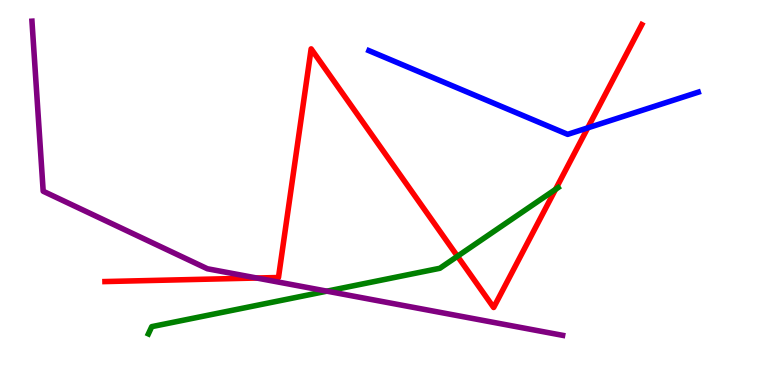[{'lines': ['blue', 'red'], 'intersections': [{'x': 7.58, 'y': 6.68}]}, {'lines': ['green', 'red'], 'intersections': [{'x': 5.9, 'y': 3.34}, {'x': 7.17, 'y': 5.08}]}, {'lines': ['purple', 'red'], 'intersections': [{'x': 3.31, 'y': 2.78}]}, {'lines': ['blue', 'green'], 'intersections': []}, {'lines': ['blue', 'purple'], 'intersections': []}, {'lines': ['green', 'purple'], 'intersections': [{'x': 4.22, 'y': 2.44}]}]